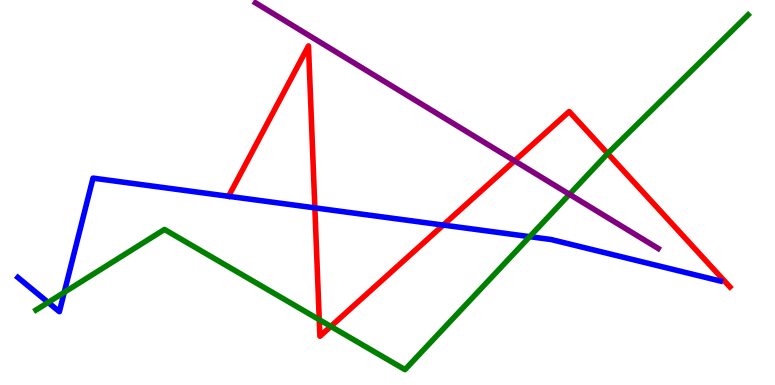[{'lines': ['blue', 'red'], 'intersections': [{'x': 4.06, 'y': 4.6}, {'x': 5.72, 'y': 4.15}]}, {'lines': ['green', 'red'], 'intersections': [{'x': 4.12, 'y': 1.7}, {'x': 4.27, 'y': 1.52}, {'x': 7.84, 'y': 6.01}]}, {'lines': ['purple', 'red'], 'intersections': [{'x': 6.64, 'y': 5.82}]}, {'lines': ['blue', 'green'], 'intersections': [{'x': 0.621, 'y': 2.15}, {'x': 0.829, 'y': 2.41}, {'x': 6.84, 'y': 3.85}]}, {'lines': ['blue', 'purple'], 'intersections': []}, {'lines': ['green', 'purple'], 'intersections': [{'x': 7.35, 'y': 4.95}]}]